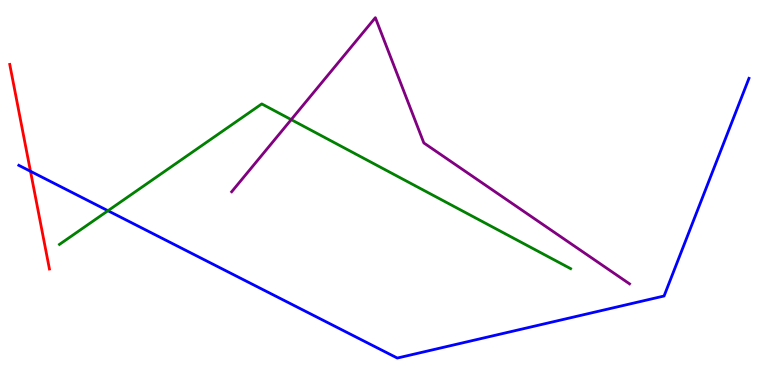[{'lines': ['blue', 'red'], 'intersections': [{'x': 0.393, 'y': 5.55}]}, {'lines': ['green', 'red'], 'intersections': []}, {'lines': ['purple', 'red'], 'intersections': []}, {'lines': ['blue', 'green'], 'intersections': [{'x': 1.39, 'y': 4.53}]}, {'lines': ['blue', 'purple'], 'intersections': []}, {'lines': ['green', 'purple'], 'intersections': [{'x': 3.76, 'y': 6.89}]}]